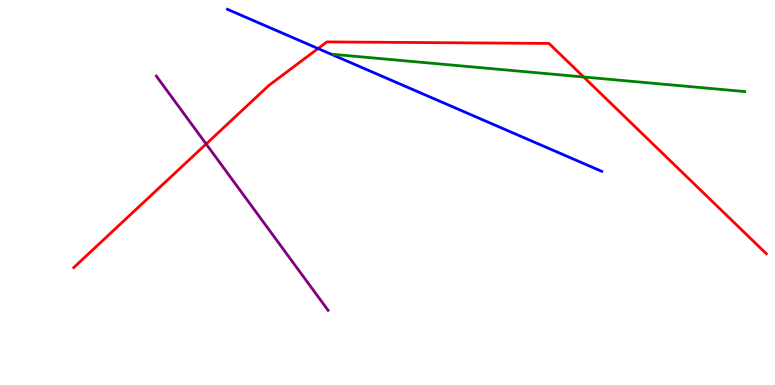[{'lines': ['blue', 'red'], 'intersections': [{'x': 4.1, 'y': 8.74}]}, {'lines': ['green', 'red'], 'intersections': [{'x': 7.53, 'y': 8.0}]}, {'lines': ['purple', 'red'], 'intersections': [{'x': 2.66, 'y': 6.26}]}, {'lines': ['blue', 'green'], 'intersections': []}, {'lines': ['blue', 'purple'], 'intersections': []}, {'lines': ['green', 'purple'], 'intersections': []}]